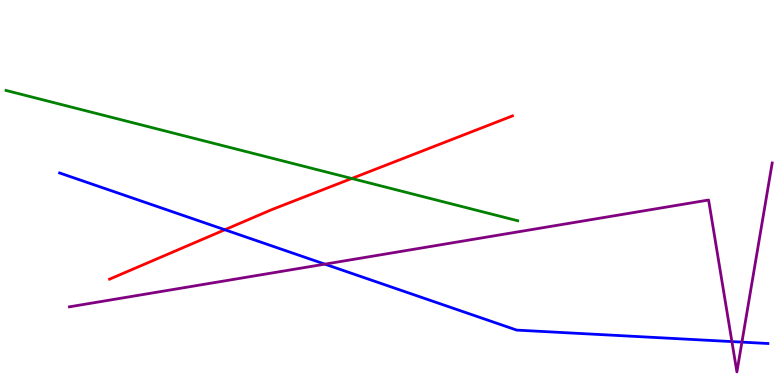[{'lines': ['blue', 'red'], 'intersections': [{'x': 2.9, 'y': 4.03}]}, {'lines': ['green', 'red'], 'intersections': [{'x': 4.54, 'y': 5.36}]}, {'lines': ['purple', 'red'], 'intersections': []}, {'lines': ['blue', 'green'], 'intersections': []}, {'lines': ['blue', 'purple'], 'intersections': [{'x': 4.19, 'y': 3.14}, {'x': 9.44, 'y': 1.13}, {'x': 9.57, 'y': 1.11}]}, {'lines': ['green', 'purple'], 'intersections': []}]